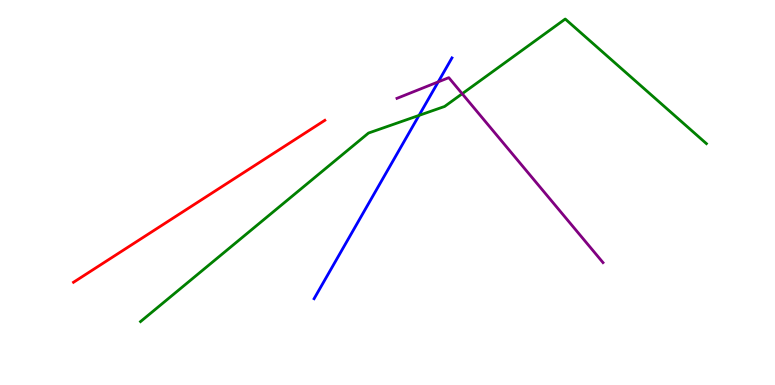[{'lines': ['blue', 'red'], 'intersections': []}, {'lines': ['green', 'red'], 'intersections': []}, {'lines': ['purple', 'red'], 'intersections': []}, {'lines': ['blue', 'green'], 'intersections': [{'x': 5.41, 'y': 7.0}]}, {'lines': ['blue', 'purple'], 'intersections': [{'x': 5.65, 'y': 7.87}]}, {'lines': ['green', 'purple'], 'intersections': [{'x': 5.96, 'y': 7.57}]}]